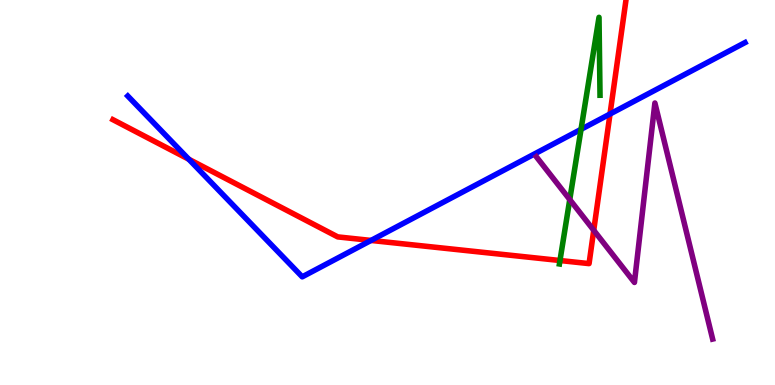[{'lines': ['blue', 'red'], 'intersections': [{'x': 2.44, 'y': 5.86}, {'x': 4.79, 'y': 3.75}, {'x': 7.87, 'y': 7.04}]}, {'lines': ['green', 'red'], 'intersections': [{'x': 7.23, 'y': 3.23}]}, {'lines': ['purple', 'red'], 'intersections': [{'x': 7.66, 'y': 4.02}]}, {'lines': ['blue', 'green'], 'intersections': [{'x': 7.5, 'y': 6.64}]}, {'lines': ['blue', 'purple'], 'intersections': []}, {'lines': ['green', 'purple'], 'intersections': [{'x': 7.35, 'y': 4.82}]}]